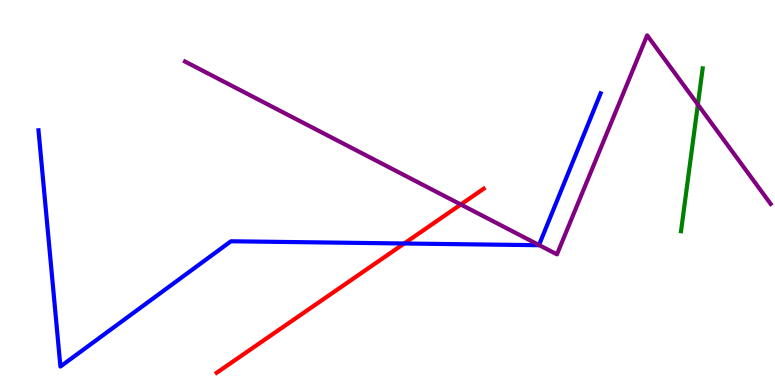[{'lines': ['blue', 'red'], 'intersections': [{'x': 5.22, 'y': 3.68}]}, {'lines': ['green', 'red'], 'intersections': []}, {'lines': ['purple', 'red'], 'intersections': [{'x': 5.95, 'y': 4.69}]}, {'lines': ['blue', 'green'], 'intersections': []}, {'lines': ['blue', 'purple'], 'intersections': [{'x': 6.95, 'y': 3.64}]}, {'lines': ['green', 'purple'], 'intersections': [{'x': 9.0, 'y': 7.28}]}]